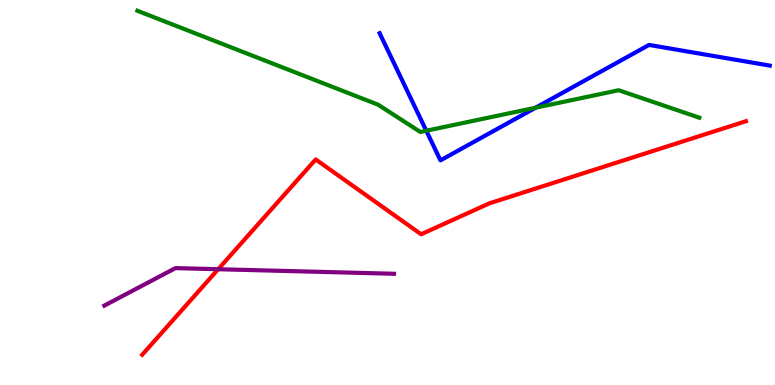[{'lines': ['blue', 'red'], 'intersections': []}, {'lines': ['green', 'red'], 'intersections': []}, {'lines': ['purple', 'red'], 'intersections': [{'x': 2.82, 'y': 3.01}]}, {'lines': ['blue', 'green'], 'intersections': [{'x': 5.5, 'y': 6.6}, {'x': 6.91, 'y': 7.2}]}, {'lines': ['blue', 'purple'], 'intersections': []}, {'lines': ['green', 'purple'], 'intersections': []}]